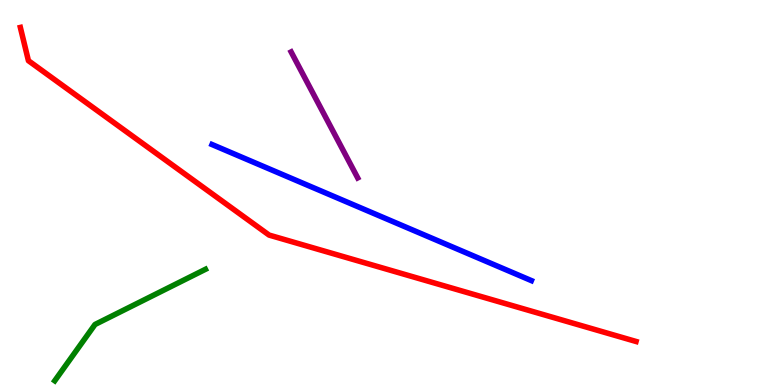[{'lines': ['blue', 'red'], 'intersections': []}, {'lines': ['green', 'red'], 'intersections': []}, {'lines': ['purple', 'red'], 'intersections': []}, {'lines': ['blue', 'green'], 'intersections': []}, {'lines': ['blue', 'purple'], 'intersections': []}, {'lines': ['green', 'purple'], 'intersections': []}]